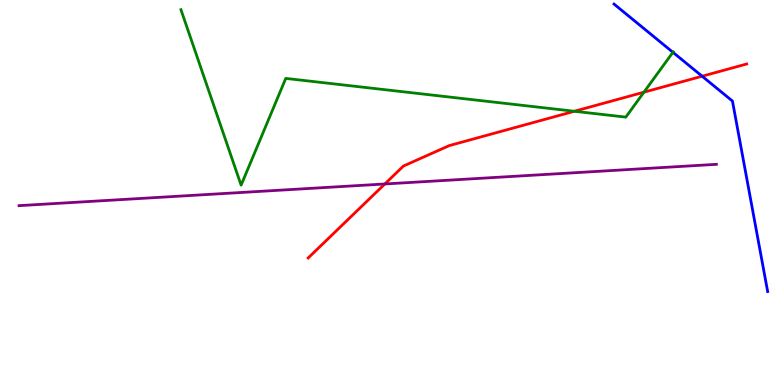[{'lines': ['blue', 'red'], 'intersections': [{'x': 9.06, 'y': 8.02}]}, {'lines': ['green', 'red'], 'intersections': [{'x': 7.41, 'y': 7.11}, {'x': 8.31, 'y': 7.61}]}, {'lines': ['purple', 'red'], 'intersections': [{'x': 4.97, 'y': 5.22}]}, {'lines': ['blue', 'green'], 'intersections': [{'x': 8.68, 'y': 8.64}]}, {'lines': ['blue', 'purple'], 'intersections': []}, {'lines': ['green', 'purple'], 'intersections': []}]